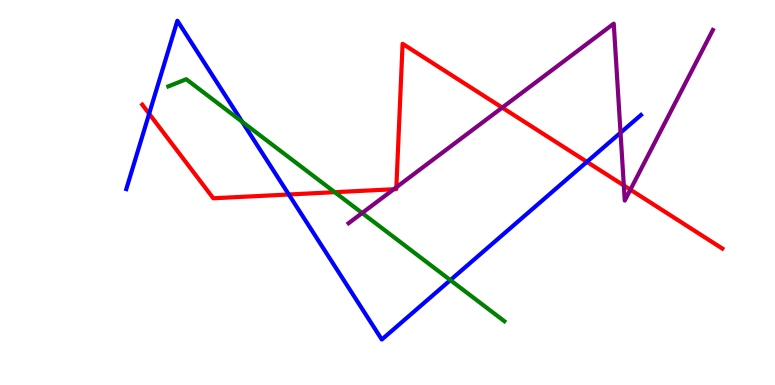[{'lines': ['blue', 'red'], 'intersections': [{'x': 1.92, 'y': 7.05}, {'x': 3.73, 'y': 4.95}, {'x': 7.57, 'y': 5.8}]}, {'lines': ['green', 'red'], 'intersections': [{'x': 4.32, 'y': 5.01}]}, {'lines': ['purple', 'red'], 'intersections': [{'x': 5.08, 'y': 5.08}, {'x': 5.11, 'y': 5.14}, {'x': 6.48, 'y': 7.21}, {'x': 8.05, 'y': 5.18}, {'x': 8.13, 'y': 5.07}]}, {'lines': ['blue', 'green'], 'intersections': [{'x': 3.12, 'y': 6.84}, {'x': 5.81, 'y': 2.72}]}, {'lines': ['blue', 'purple'], 'intersections': [{'x': 8.01, 'y': 6.55}]}, {'lines': ['green', 'purple'], 'intersections': [{'x': 4.67, 'y': 4.47}]}]